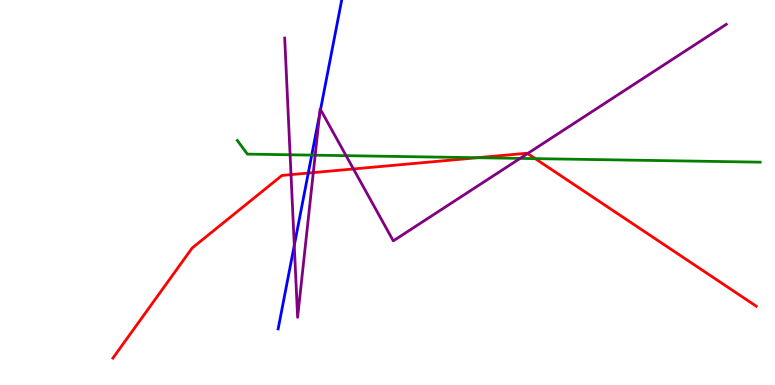[{'lines': ['blue', 'red'], 'intersections': [{'x': 3.98, 'y': 5.5}]}, {'lines': ['green', 'red'], 'intersections': [{'x': 6.16, 'y': 5.9}, {'x': 6.91, 'y': 5.88}]}, {'lines': ['purple', 'red'], 'intersections': [{'x': 3.76, 'y': 5.46}, {'x': 4.04, 'y': 5.52}, {'x': 4.56, 'y': 5.61}, {'x': 6.81, 'y': 6.01}]}, {'lines': ['blue', 'green'], 'intersections': [{'x': 4.02, 'y': 5.97}]}, {'lines': ['blue', 'purple'], 'intersections': [{'x': 3.8, 'y': 3.63}, {'x': 4.12, 'y': 7.02}, {'x': 4.14, 'y': 7.15}]}, {'lines': ['green', 'purple'], 'intersections': [{'x': 3.74, 'y': 5.98}, {'x': 4.07, 'y': 5.97}, {'x': 4.47, 'y': 5.96}, {'x': 6.71, 'y': 5.89}]}]